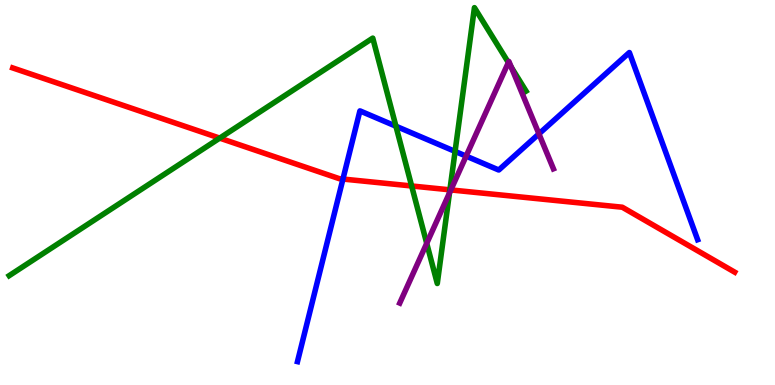[{'lines': ['blue', 'red'], 'intersections': [{'x': 4.43, 'y': 5.35}]}, {'lines': ['green', 'red'], 'intersections': [{'x': 2.83, 'y': 6.41}, {'x': 5.31, 'y': 5.17}, {'x': 5.81, 'y': 5.07}]}, {'lines': ['purple', 'red'], 'intersections': [{'x': 5.82, 'y': 5.07}]}, {'lines': ['blue', 'green'], 'intersections': [{'x': 5.11, 'y': 6.72}, {'x': 5.87, 'y': 6.07}]}, {'lines': ['blue', 'purple'], 'intersections': [{'x': 6.01, 'y': 5.95}, {'x': 6.95, 'y': 6.52}]}, {'lines': ['green', 'purple'], 'intersections': [{'x': 5.51, 'y': 3.68}, {'x': 5.8, 'y': 4.99}, {'x': 6.56, 'y': 8.38}, {'x': 6.6, 'y': 8.25}]}]